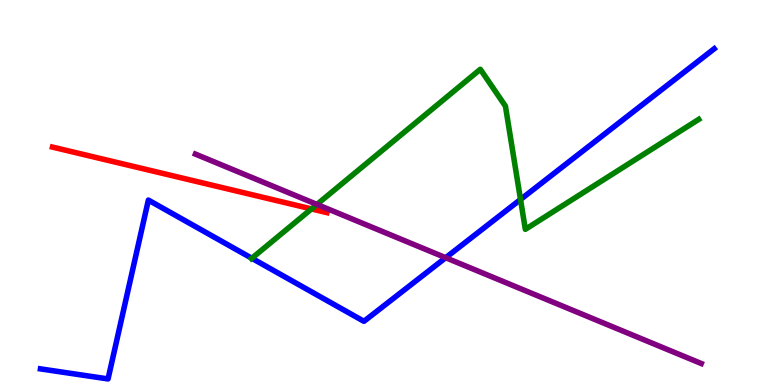[{'lines': ['blue', 'red'], 'intersections': []}, {'lines': ['green', 'red'], 'intersections': [{'x': 4.02, 'y': 4.57}]}, {'lines': ['purple', 'red'], 'intersections': []}, {'lines': ['blue', 'green'], 'intersections': [{'x': 3.25, 'y': 3.29}, {'x': 6.72, 'y': 4.82}]}, {'lines': ['blue', 'purple'], 'intersections': [{'x': 5.75, 'y': 3.31}]}, {'lines': ['green', 'purple'], 'intersections': [{'x': 4.09, 'y': 4.69}]}]